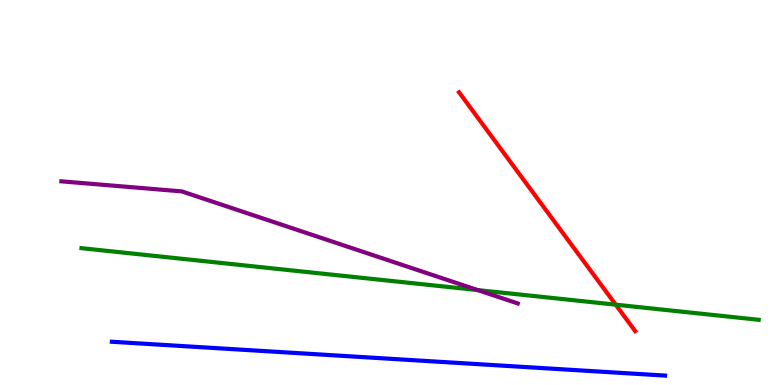[{'lines': ['blue', 'red'], 'intersections': []}, {'lines': ['green', 'red'], 'intersections': [{'x': 7.94, 'y': 2.09}]}, {'lines': ['purple', 'red'], 'intersections': []}, {'lines': ['blue', 'green'], 'intersections': []}, {'lines': ['blue', 'purple'], 'intersections': []}, {'lines': ['green', 'purple'], 'intersections': [{'x': 6.16, 'y': 2.47}]}]